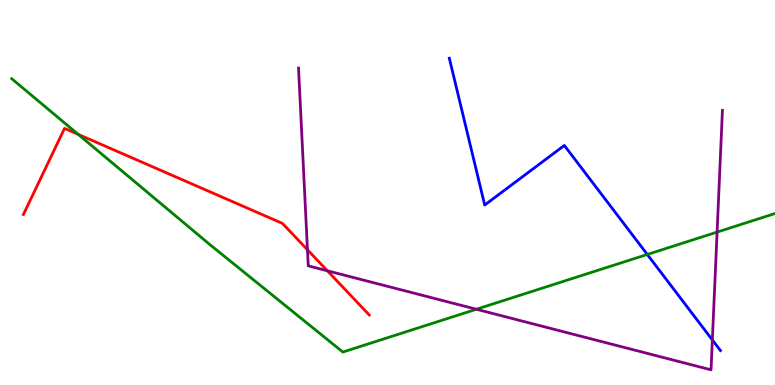[{'lines': ['blue', 'red'], 'intersections': []}, {'lines': ['green', 'red'], 'intersections': [{'x': 1.01, 'y': 6.51}]}, {'lines': ['purple', 'red'], 'intersections': [{'x': 3.97, 'y': 3.51}, {'x': 4.22, 'y': 2.97}]}, {'lines': ['blue', 'green'], 'intersections': [{'x': 8.35, 'y': 3.39}]}, {'lines': ['blue', 'purple'], 'intersections': [{'x': 9.19, 'y': 1.17}]}, {'lines': ['green', 'purple'], 'intersections': [{'x': 6.15, 'y': 1.97}, {'x': 9.25, 'y': 3.97}]}]